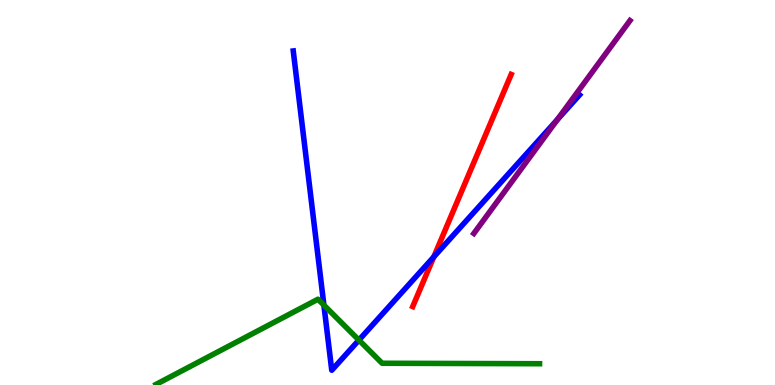[{'lines': ['blue', 'red'], 'intersections': [{'x': 5.6, 'y': 3.33}]}, {'lines': ['green', 'red'], 'intersections': []}, {'lines': ['purple', 'red'], 'intersections': []}, {'lines': ['blue', 'green'], 'intersections': [{'x': 4.18, 'y': 2.07}, {'x': 4.63, 'y': 1.17}]}, {'lines': ['blue', 'purple'], 'intersections': [{'x': 7.19, 'y': 6.89}]}, {'lines': ['green', 'purple'], 'intersections': []}]